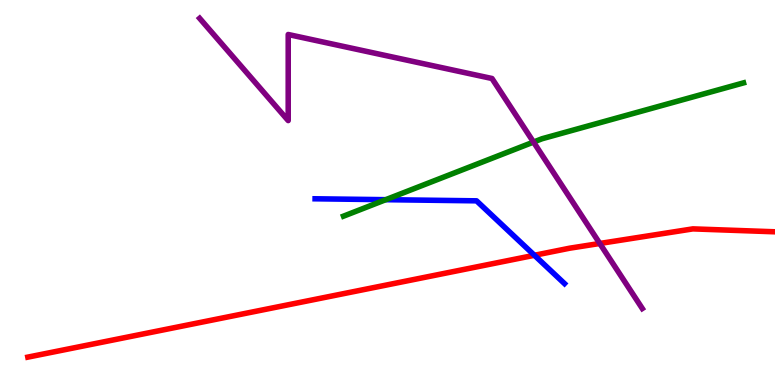[{'lines': ['blue', 'red'], 'intersections': [{'x': 6.9, 'y': 3.37}]}, {'lines': ['green', 'red'], 'intersections': []}, {'lines': ['purple', 'red'], 'intersections': [{'x': 7.74, 'y': 3.68}]}, {'lines': ['blue', 'green'], 'intersections': [{'x': 4.98, 'y': 4.81}]}, {'lines': ['blue', 'purple'], 'intersections': []}, {'lines': ['green', 'purple'], 'intersections': [{'x': 6.88, 'y': 6.31}]}]